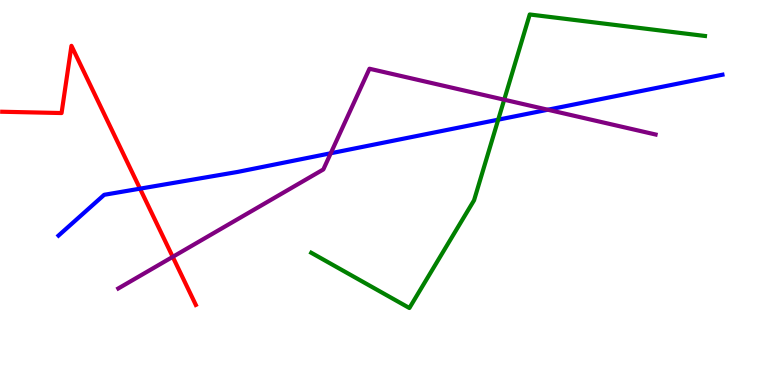[{'lines': ['blue', 'red'], 'intersections': [{'x': 1.81, 'y': 5.1}]}, {'lines': ['green', 'red'], 'intersections': []}, {'lines': ['purple', 'red'], 'intersections': [{'x': 2.23, 'y': 3.33}]}, {'lines': ['blue', 'green'], 'intersections': [{'x': 6.43, 'y': 6.89}]}, {'lines': ['blue', 'purple'], 'intersections': [{'x': 4.27, 'y': 6.02}, {'x': 7.07, 'y': 7.15}]}, {'lines': ['green', 'purple'], 'intersections': [{'x': 6.51, 'y': 7.41}]}]